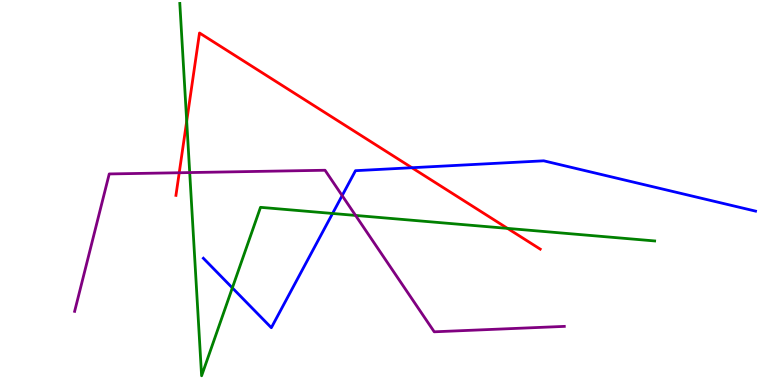[{'lines': ['blue', 'red'], 'intersections': [{'x': 5.31, 'y': 5.64}]}, {'lines': ['green', 'red'], 'intersections': [{'x': 2.41, 'y': 6.85}, {'x': 6.55, 'y': 4.07}]}, {'lines': ['purple', 'red'], 'intersections': [{'x': 2.31, 'y': 5.51}]}, {'lines': ['blue', 'green'], 'intersections': [{'x': 3.0, 'y': 2.52}, {'x': 4.29, 'y': 4.46}]}, {'lines': ['blue', 'purple'], 'intersections': [{'x': 4.41, 'y': 4.92}]}, {'lines': ['green', 'purple'], 'intersections': [{'x': 2.45, 'y': 5.52}, {'x': 4.59, 'y': 4.4}]}]